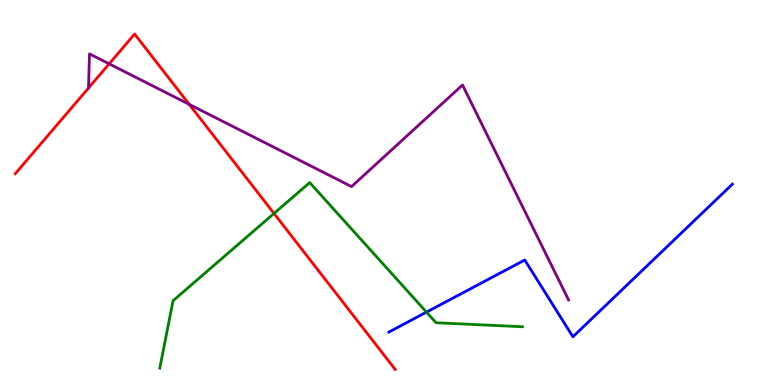[{'lines': ['blue', 'red'], 'intersections': []}, {'lines': ['green', 'red'], 'intersections': [{'x': 3.54, 'y': 4.46}]}, {'lines': ['purple', 'red'], 'intersections': [{'x': 1.14, 'y': 7.71}, {'x': 1.41, 'y': 8.34}, {'x': 2.44, 'y': 7.29}]}, {'lines': ['blue', 'green'], 'intersections': [{'x': 5.5, 'y': 1.89}]}, {'lines': ['blue', 'purple'], 'intersections': []}, {'lines': ['green', 'purple'], 'intersections': []}]